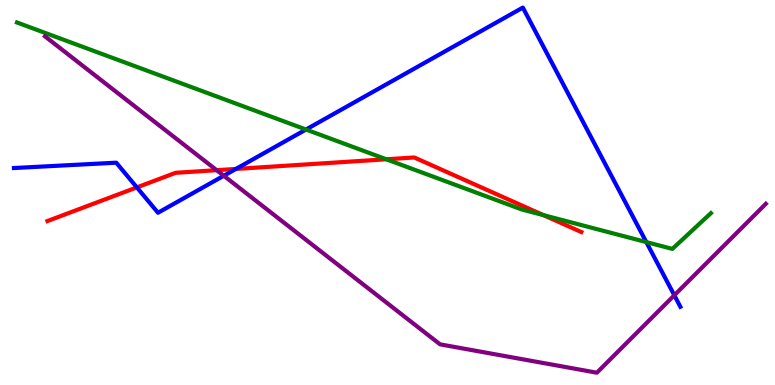[{'lines': ['blue', 'red'], 'intersections': [{'x': 1.77, 'y': 5.13}, {'x': 3.04, 'y': 5.61}]}, {'lines': ['green', 'red'], 'intersections': [{'x': 4.98, 'y': 5.86}, {'x': 7.01, 'y': 4.41}]}, {'lines': ['purple', 'red'], 'intersections': [{'x': 2.8, 'y': 5.58}]}, {'lines': ['blue', 'green'], 'intersections': [{'x': 3.95, 'y': 6.64}, {'x': 8.34, 'y': 3.71}]}, {'lines': ['blue', 'purple'], 'intersections': [{'x': 2.89, 'y': 5.44}, {'x': 8.7, 'y': 2.33}]}, {'lines': ['green', 'purple'], 'intersections': []}]